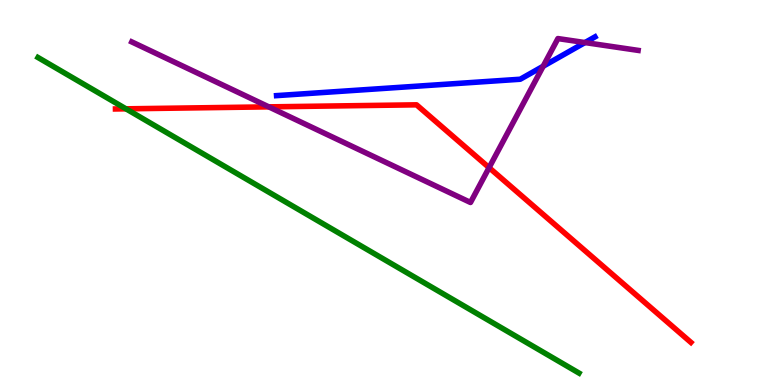[{'lines': ['blue', 'red'], 'intersections': []}, {'lines': ['green', 'red'], 'intersections': [{'x': 1.63, 'y': 7.17}]}, {'lines': ['purple', 'red'], 'intersections': [{'x': 3.47, 'y': 7.22}, {'x': 6.31, 'y': 5.65}]}, {'lines': ['blue', 'green'], 'intersections': []}, {'lines': ['blue', 'purple'], 'intersections': [{'x': 7.01, 'y': 8.28}, {'x': 7.55, 'y': 8.89}]}, {'lines': ['green', 'purple'], 'intersections': []}]